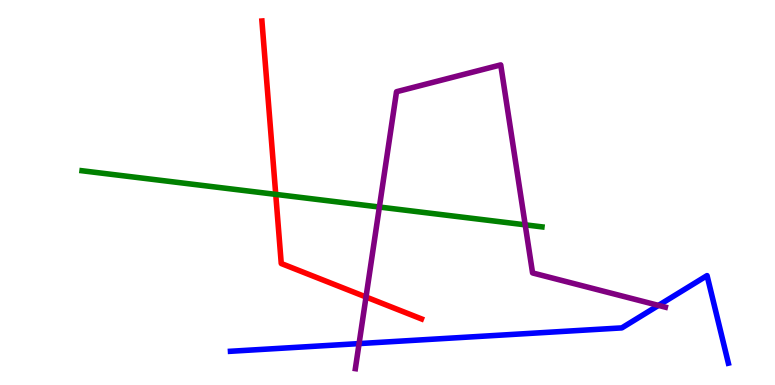[{'lines': ['blue', 'red'], 'intersections': []}, {'lines': ['green', 'red'], 'intersections': [{'x': 3.56, 'y': 4.95}]}, {'lines': ['purple', 'red'], 'intersections': [{'x': 4.72, 'y': 2.29}]}, {'lines': ['blue', 'green'], 'intersections': []}, {'lines': ['blue', 'purple'], 'intersections': [{'x': 4.63, 'y': 1.08}, {'x': 8.5, 'y': 2.07}]}, {'lines': ['green', 'purple'], 'intersections': [{'x': 4.9, 'y': 4.62}, {'x': 6.78, 'y': 4.16}]}]